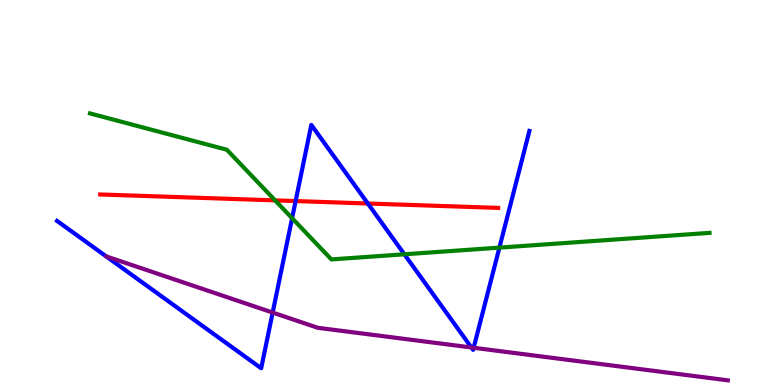[{'lines': ['blue', 'red'], 'intersections': [{'x': 3.81, 'y': 4.78}, {'x': 4.75, 'y': 4.71}]}, {'lines': ['green', 'red'], 'intersections': [{'x': 3.55, 'y': 4.8}]}, {'lines': ['purple', 'red'], 'intersections': []}, {'lines': ['blue', 'green'], 'intersections': [{'x': 3.77, 'y': 4.33}, {'x': 5.22, 'y': 3.39}, {'x': 6.44, 'y': 3.57}]}, {'lines': ['blue', 'purple'], 'intersections': [{'x': 3.52, 'y': 1.88}, {'x': 6.08, 'y': 0.975}, {'x': 6.11, 'y': 0.967}]}, {'lines': ['green', 'purple'], 'intersections': []}]